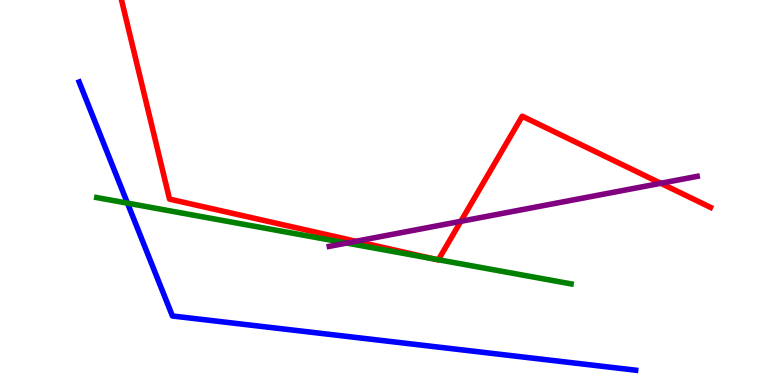[{'lines': ['blue', 'red'], 'intersections': []}, {'lines': ['green', 'red'], 'intersections': [{'x': 5.6, 'y': 3.27}, {'x': 5.66, 'y': 3.25}]}, {'lines': ['purple', 'red'], 'intersections': [{'x': 4.59, 'y': 3.73}, {'x': 5.95, 'y': 4.25}, {'x': 8.53, 'y': 5.24}]}, {'lines': ['blue', 'green'], 'intersections': [{'x': 1.64, 'y': 4.72}]}, {'lines': ['blue', 'purple'], 'intersections': []}, {'lines': ['green', 'purple'], 'intersections': [{'x': 4.47, 'y': 3.69}]}]